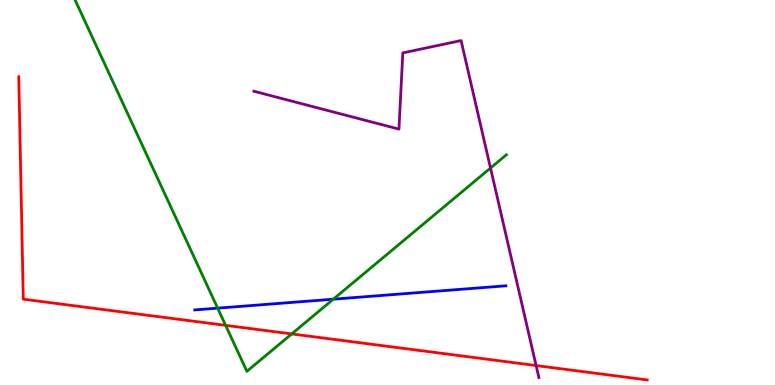[{'lines': ['blue', 'red'], 'intersections': []}, {'lines': ['green', 'red'], 'intersections': [{'x': 2.91, 'y': 1.55}, {'x': 3.76, 'y': 1.33}]}, {'lines': ['purple', 'red'], 'intersections': [{'x': 6.92, 'y': 0.505}]}, {'lines': ['blue', 'green'], 'intersections': [{'x': 2.81, 'y': 2.0}, {'x': 4.3, 'y': 2.23}]}, {'lines': ['blue', 'purple'], 'intersections': []}, {'lines': ['green', 'purple'], 'intersections': [{'x': 6.33, 'y': 5.64}]}]